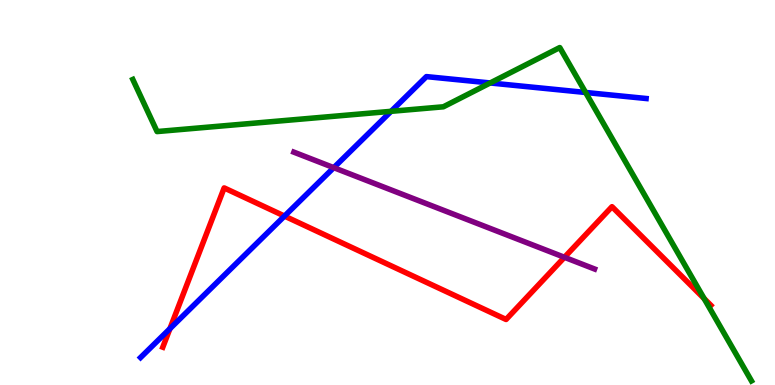[{'lines': ['blue', 'red'], 'intersections': [{'x': 2.19, 'y': 1.46}, {'x': 3.67, 'y': 4.39}]}, {'lines': ['green', 'red'], 'intersections': [{'x': 9.09, 'y': 2.24}]}, {'lines': ['purple', 'red'], 'intersections': [{'x': 7.28, 'y': 3.32}]}, {'lines': ['blue', 'green'], 'intersections': [{'x': 5.05, 'y': 7.11}, {'x': 6.33, 'y': 7.85}, {'x': 7.56, 'y': 7.6}]}, {'lines': ['blue', 'purple'], 'intersections': [{'x': 4.31, 'y': 5.65}]}, {'lines': ['green', 'purple'], 'intersections': []}]